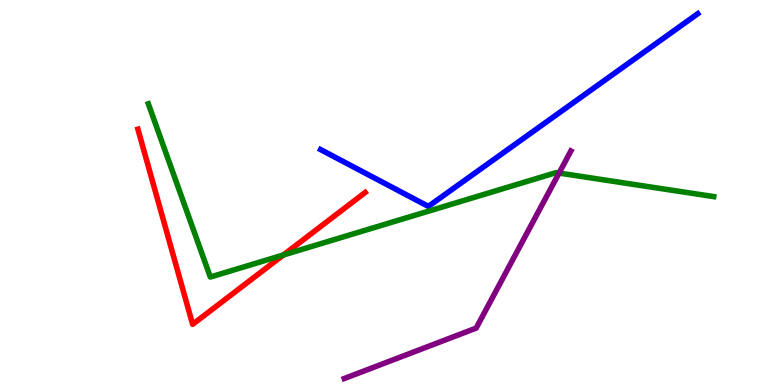[{'lines': ['blue', 'red'], 'intersections': []}, {'lines': ['green', 'red'], 'intersections': [{'x': 3.66, 'y': 3.38}]}, {'lines': ['purple', 'red'], 'intersections': []}, {'lines': ['blue', 'green'], 'intersections': []}, {'lines': ['blue', 'purple'], 'intersections': []}, {'lines': ['green', 'purple'], 'intersections': [{'x': 7.21, 'y': 5.5}]}]